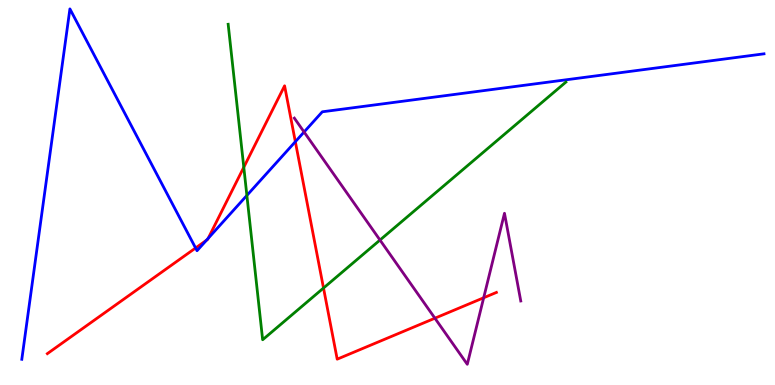[{'lines': ['blue', 'red'], 'intersections': [{'x': 2.52, 'y': 3.56}, {'x': 2.66, 'y': 3.76}, {'x': 2.69, 'y': 3.81}, {'x': 3.81, 'y': 6.32}]}, {'lines': ['green', 'red'], 'intersections': [{'x': 3.15, 'y': 5.66}, {'x': 4.17, 'y': 2.52}]}, {'lines': ['purple', 'red'], 'intersections': [{'x': 5.61, 'y': 1.73}, {'x': 6.24, 'y': 2.27}]}, {'lines': ['blue', 'green'], 'intersections': [{'x': 3.19, 'y': 4.92}]}, {'lines': ['blue', 'purple'], 'intersections': [{'x': 3.92, 'y': 6.57}]}, {'lines': ['green', 'purple'], 'intersections': [{'x': 4.9, 'y': 3.77}]}]